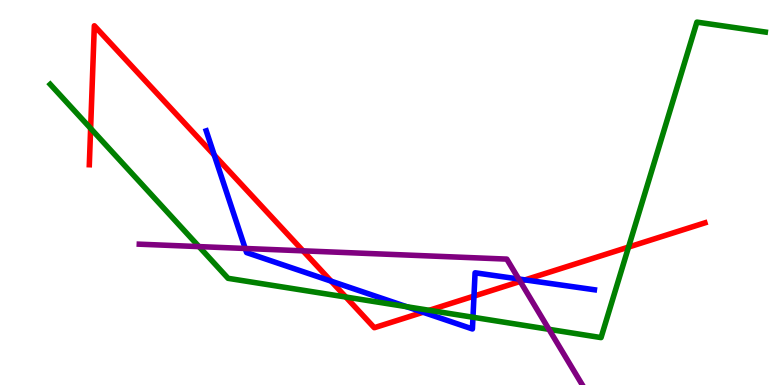[{'lines': ['blue', 'red'], 'intersections': [{'x': 2.76, 'y': 5.97}, {'x': 4.27, 'y': 2.7}, {'x': 5.46, 'y': 1.89}, {'x': 6.12, 'y': 2.31}, {'x': 6.77, 'y': 2.73}]}, {'lines': ['green', 'red'], 'intersections': [{'x': 1.17, 'y': 6.67}, {'x': 4.46, 'y': 2.28}, {'x': 5.54, 'y': 1.94}, {'x': 8.11, 'y': 3.58}]}, {'lines': ['purple', 'red'], 'intersections': [{'x': 3.91, 'y': 3.49}, {'x': 6.71, 'y': 2.69}]}, {'lines': ['blue', 'green'], 'intersections': [{'x': 5.25, 'y': 2.03}, {'x': 6.1, 'y': 1.76}]}, {'lines': ['blue', 'purple'], 'intersections': [{'x': 3.16, 'y': 3.55}, {'x': 6.69, 'y': 2.75}]}, {'lines': ['green', 'purple'], 'intersections': [{'x': 2.57, 'y': 3.59}, {'x': 7.08, 'y': 1.45}]}]